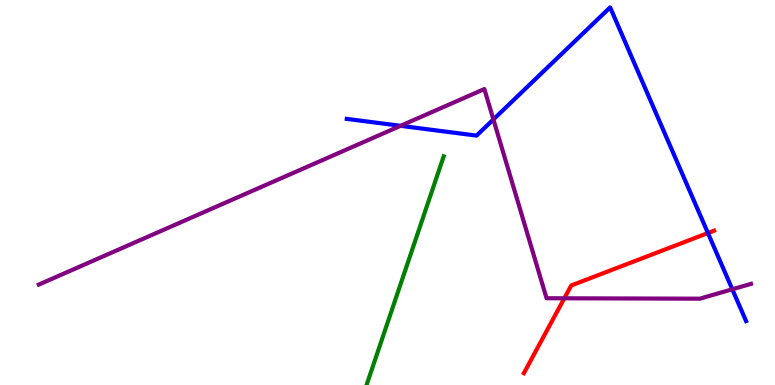[{'lines': ['blue', 'red'], 'intersections': [{'x': 9.13, 'y': 3.95}]}, {'lines': ['green', 'red'], 'intersections': []}, {'lines': ['purple', 'red'], 'intersections': [{'x': 7.28, 'y': 2.25}]}, {'lines': ['blue', 'green'], 'intersections': []}, {'lines': ['blue', 'purple'], 'intersections': [{'x': 5.17, 'y': 6.73}, {'x': 6.37, 'y': 6.9}, {'x': 9.45, 'y': 2.49}]}, {'lines': ['green', 'purple'], 'intersections': []}]